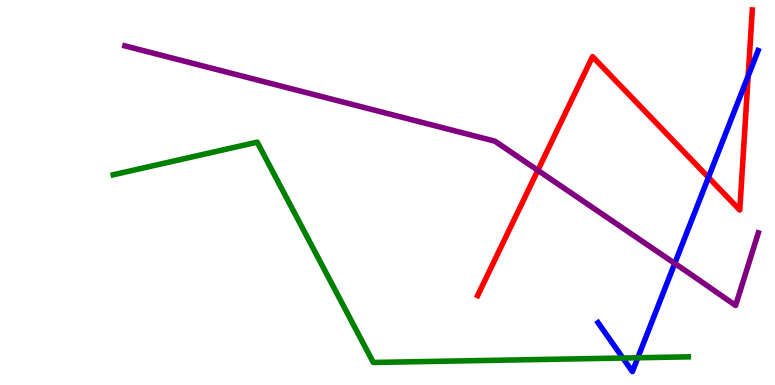[{'lines': ['blue', 'red'], 'intersections': [{'x': 9.14, 'y': 5.39}, {'x': 9.65, 'y': 8.03}]}, {'lines': ['green', 'red'], 'intersections': []}, {'lines': ['purple', 'red'], 'intersections': [{'x': 6.94, 'y': 5.58}]}, {'lines': ['blue', 'green'], 'intersections': [{'x': 8.04, 'y': 0.701}, {'x': 8.23, 'y': 0.708}]}, {'lines': ['blue', 'purple'], 'intersections': [{'x': 8.71, 'y': 3.16}]}, {'lines': ['green', 'purple'], 'intersections': []}]